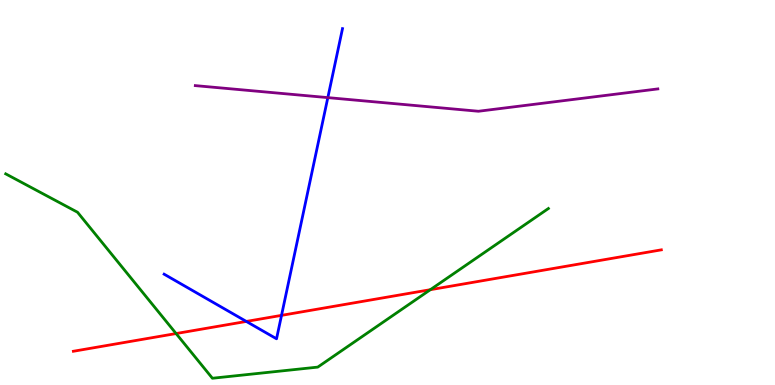[{'lines': ['blue', 'red'], 'intersections': [{'x': 3.18, 'y': 1.65}, {'x': 3.63, 'y': 1.81}]}, {'lines': ['green', 'red'], 'intersections': [{'x': 2.27, 'y': 1.34}, {'x': 5.55, 'y': 2.48}]}, {'lines': ['purple', 'red'], 'intersections': []}, {'lines': ['blue', 'green'], 'intersections': []}, {'lines': ['blue', 'purple'], 'intersections': [{'x': 4.23, 'y': 7.46}]}, {'lines': ['green', 'purple'], 'intersections': []}]